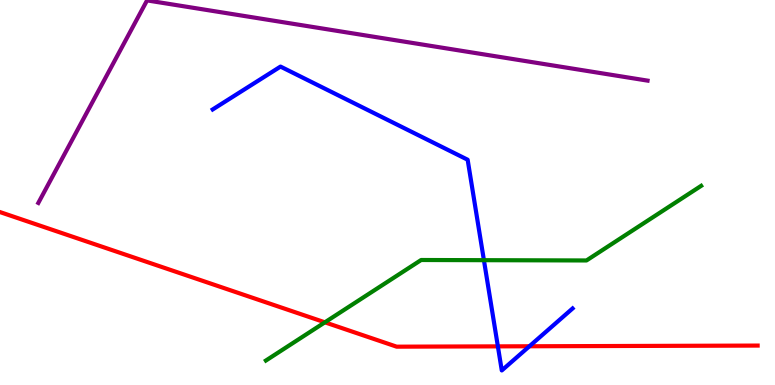[{'lines': ['blue', 'red'], 'intersections': [{'x': 6.42, 'y': 1.0}, {'x': 6.83, 'y': 1.01}]}, {'lines': ['green', 'red'], 'intersections': [{'x': 4.19, 'y': 1.63}]}, {'lines': ['purple', 'red'], 'intersections': []}, {'lines': ['blue', 'green'], 'intersections': [{'x': 6.24, 'y': 3.24}]}, {'lines': ['blue', 'purple'], 'intersections': []}, {'lines': ['green', 'purple'], 'intersections': []}]